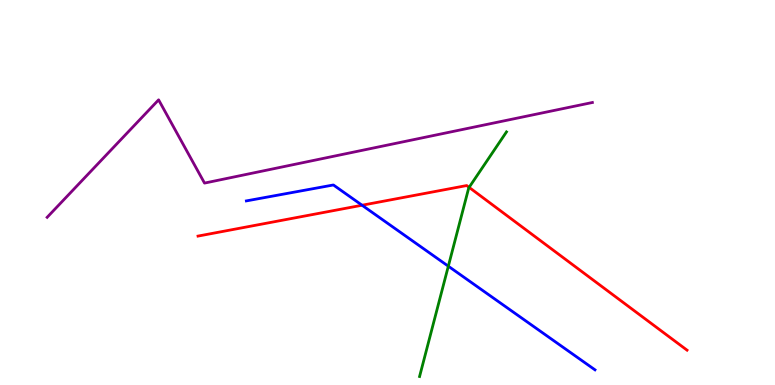[{'lines': ['blue', 'red'], 'intersections': [{'x': 4.67, 'y': 4.67}]}, {'lines': ['green', 'red'], 'intersections': [{'x': 6.05, 'y': 5.13}]}, {'lines': ['purple', 'red'], 'intersections': []}, {'lines': ['blue', 'green'], 'intersections': [{'x': 5.78, 'y': 3.09}]}, {'lines': ['blue', 'purple'], 'intersections': []}, {'lines': ['green', 'purple'], 'intersections': []}]